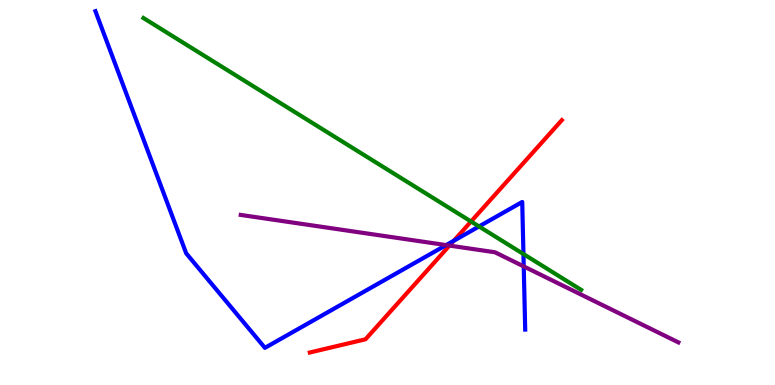[{'lines': ['blue', 'red'], 'intersections': [{'x': 5.85, 'y': 3.75}]}, {'lines': ['green', 'red'], 'intersections': [{'x': 6.08, 'y': 4.25}]}, {'lines': ['purple', 'red'], 'intersections': [{'x': 5.8, 'y': 3.62}]}, {'lines': ['blue', 'green'], 'intersections': [{'x': 6.18, 'y': 4.12}, {'x': 6.75, 'y': 3.4}]}, {'lines': ['blue', 'purple'], 'intersections': [{'x': 5.76, 'y': 3.63}, {'x': 6.76, 'y': 3.08}]}, {'lines': ['green', 'purple'], 'intersections': []}]